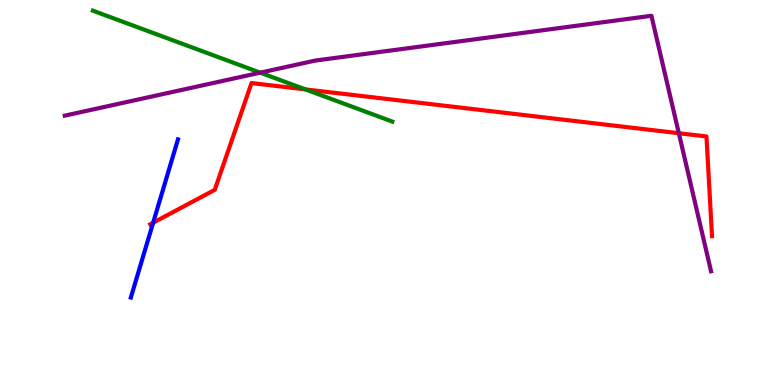[{'lines': ['blue', 'red'], 'intersections': [{'x': 1.98, 'y': 4.22}]}, {'lines': ['green', 'red'], 'intersections': [{'x': 3.94, 'y': 7.68}]}, {'lines': ['purple', 'red'], 'intersections': [{'x': 8.76, 'y': 6.54}]}, {'lines': ['blue', 'green'], 'intersections': []}, {'lines': ['blue', 'purple'], 'intersections': []}, {'lines': ['green', 'purple'], 'intersections': [{'x': 3.36, 'y': 8.11}]}]